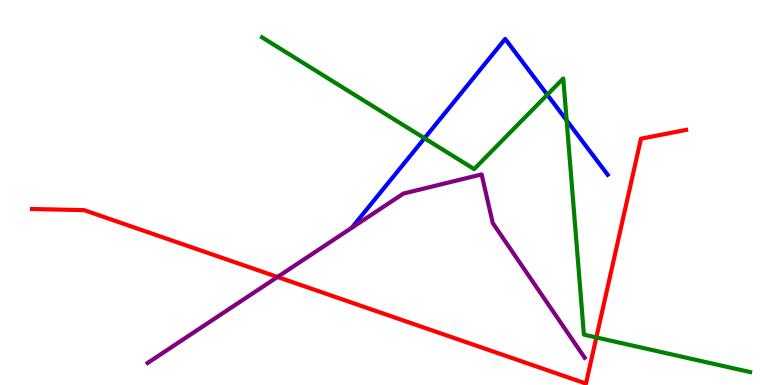[{'lines': ['blue', 'red'], 'intersections': []}, {'lines': ['green', 'red'], 'intersections': [{'x': 7.69, 'y': 1.24}]}, {'lines': ['purple', 'red'], 'intersections': [{'x': 3.58, 'y': 2.81}]}, {'lines': ['blue', 'green'], 'intersections': [{'x': 5.48, 'y': 6.41}, {'x': 7.06, 'y': 7.54}, {'x': 7.31, 'y': 6.87}]}, {'lines': ['blue', 'purple'], 'intersections': []}, {'lines': ['green', 'purple'], 'intersections': []}]